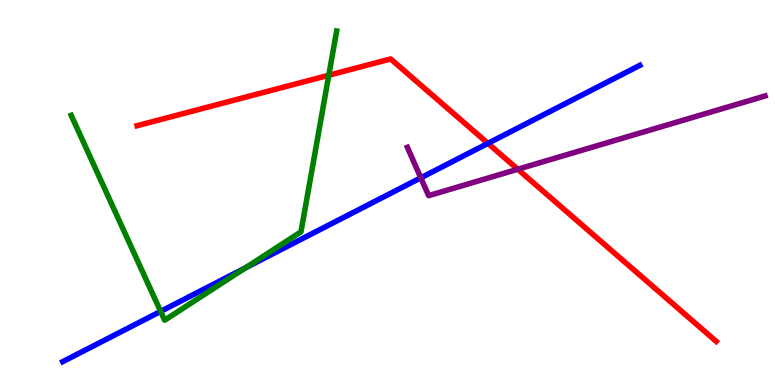[{'lines': ['blue', 'red'], 'intersections': [{'x': 6.3, 'y': 6.28}]}, {'lines': ['green', 'red'], 'intersections': [{'x': 4.24, 'y': 8.05}]}, {'lines': ['purple', 'red'], 'intersections': [{'x': 6.68, 'y': 5.6}]}, {'lines': ['blue', 'green'], 'intersections': [{'x': 2.07, 'y': 1.91}, {'x': 3.17, 'y': 3.04}]}, {'lines': ['blue', 'purple'], 'intersections': [{'x': 5.43, 'y': 5.38}]}, {'lines': ['green', 'purple'], 'intersections': []}]